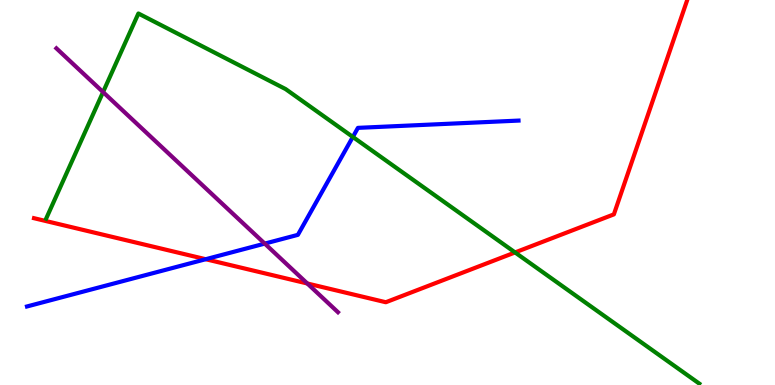[{'lines': ['blue', 'red'], 'intersections': [{'x': 2.65, 'y': 3.27}]}, {'lines': ['green', 'red'], 'intersections': [{'x': 6.65, 'y': 3.44}]}, {'lines': ['purple', 'red'], 'intersections': [{'x': 3.97, 'y': 2.64}]}, {'lines': ['blue', 'green'], 'intersections': [{'x': 4.55, 'y': 6.44}]}, {'lines': ['blue', 'purple'], 'intersections': [{'x': 3.42, 'y': 3.67}]}, {'lines': ['green', 'purple'], 'intersections': [{'x': 1.33, 'y': 7.61}]}]